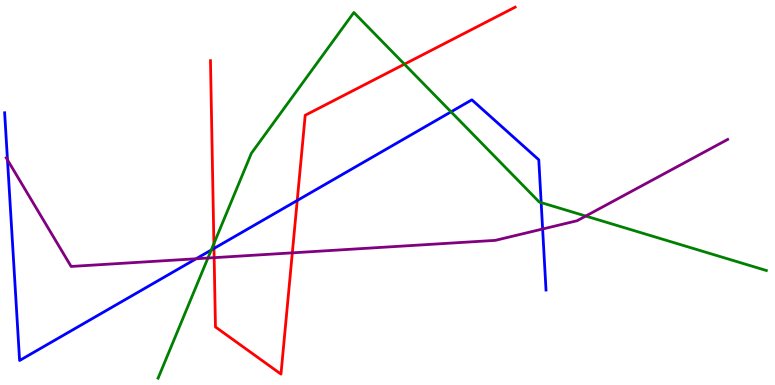[{'lines': ['blue', 'red'], 'intersections': [{'x': 2.76, 'y': 3.55}, {'x': 3.84, 'y': 4.79}]}, {'lines': ['green', 'red'], 'intersections': [{'x': 2.76, 'y': 3.67}, {'x': 5.22, 'y': 8.33}]}, {'lines': ['purple', 'red'], 'intersections': [{'x': 2.76, 'y': 3.31}, {'x': 3.77, 'y': 3.43}]}, {'lines': ['blue', 'green'], 'intersections': [{'x': 2.73, 'y': 3.51}, {'x': 5.82, 'y': 7.1}, {'x': 6.98, 'y': 4.74}]}, {'lines': ['blue', 'purple'], 'intersections': [{'x': 0.0966, 'y': 5.85}, {'x': 2.53, 'y': 3.28}, {'x': 7.0, 'y': 4.05}]}, {'lines': ['green', 'purple'], 'intersections': [{'x': 2.68, 'y': 3.3}, {'x': 7.56, 'y': 4.39}]}]